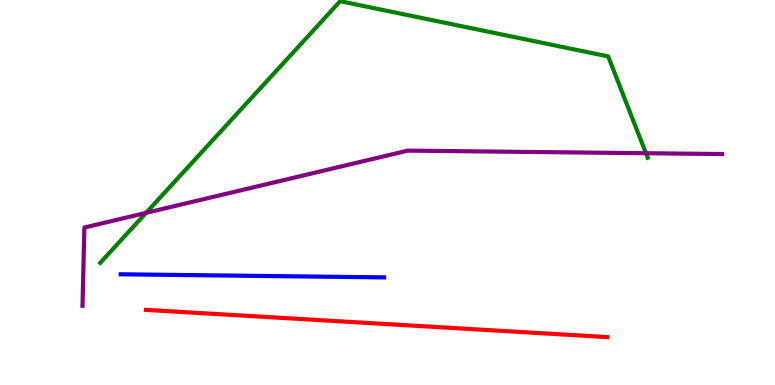[{'lines': ['blue', 'red'], 'intersections': []}, {'lines': ['green', 'red'], 'intersections': []}, {'lines': ['purple', 'red'], 'intersections': []}, {'lines': ['blue', 'green'], 'intersections': []}, {'lines': ['blue', 'purple'], 'intersections': []}, {'lines': ['green', 'purple'], 'intersections': [{'x': 1.88, 'y': 4.47}, {'x': 8.33, 'y': 6.02}]}]